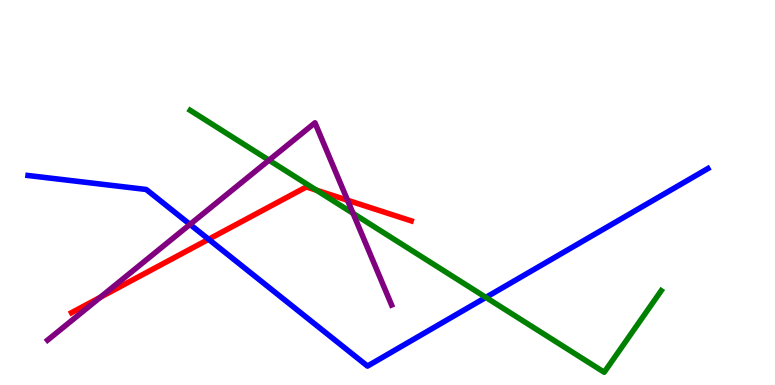[{'lines': ['blue', 'red'], 'intersections': [{'x': 2.69, 'y': 3.78}]}, {'lines': ['green', 'red'], 'intersections': [{'x': 4.08, 'y': 5.06}]}, {'lines': ['purple', 'red'], 'intersections': [{'x': 1.29, 'y': 2.28}, {'x': 4.48, 'y': 4.8}]}, {'lines': ['blue', 'green'], 'intersections': [{'x': 6.27, 'y': 2.28}]}, {'lines': ['blue', 'purple'], 'intersections': [{'x': 2.45, 'y': 4.17}]}, {'lines': ['green', 'purple'], 'intersections': [{'x': 3.47, 'y': 5.84}, {'x': 4.56, 'y': 4.46}]}]